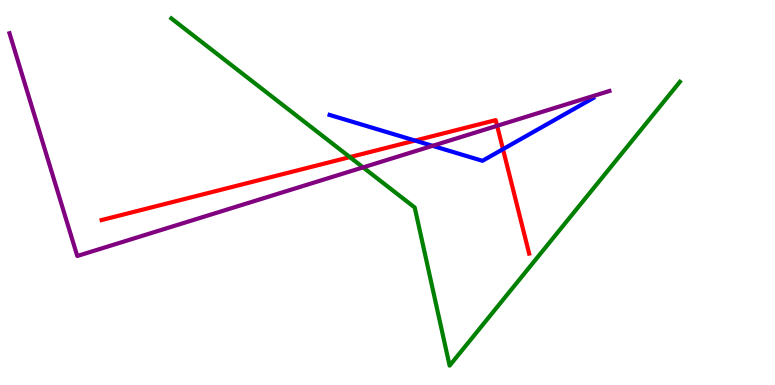[{'lines': ['blue', 'red'], 'intersections': [{'x': 5.36, 'y': 6.35}, {'x': 6.49, 'y': 6.13}]}, {'lines': ['green', 'red'], 'intersections': [{'x': 4.51, 'y': 5.92}]}, {'lines': ['purple', 'red'], 'intersections': [{'x': 6.41, 'y': 6.73}]}, {'lines': ['blue', 'green'], 'intersections': []}, {'lines': ['blue', 'purple'], 'intersections': [{'x': 5.58, 'y': 6.21}]}, {'lines': ['green', 'purple'], 'intersections': [{'x': 4.68, 'y': 5.65}]}]